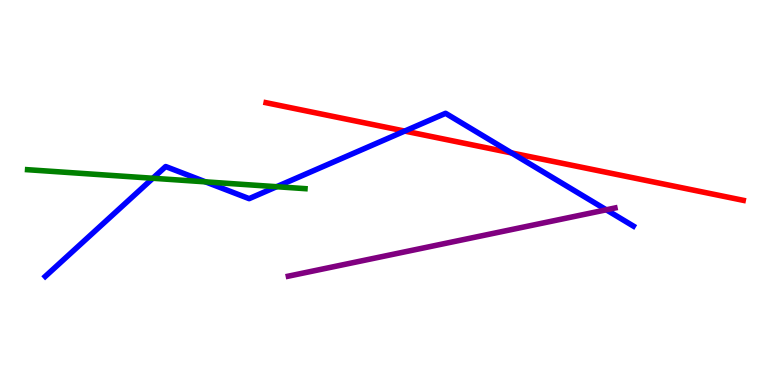[{'lines': ['blue', 'red'], 'intersections': [{'x': 5.22, 'y': 6.6}, {'x': 6.6, 'y': 6.03}]}, {'lines': ['green', 'red'], 'intersections': []}, {'lines': ['purple', 'red'], 'intersections': []}, {'lines': ['blue', 'green'], 'intersections': [{'x': 1.97, 'y': 5.37}, {'x': 2.65, 'y': 5.28}, {'x': 3.57, 'y': 5.15}]}, {'lines': ['blue', 'purple'], 'intersections': [{'x': 7.82, 'y': 4.55}]}, {'lines': ['green', 'purple'], 'intersections': []}]